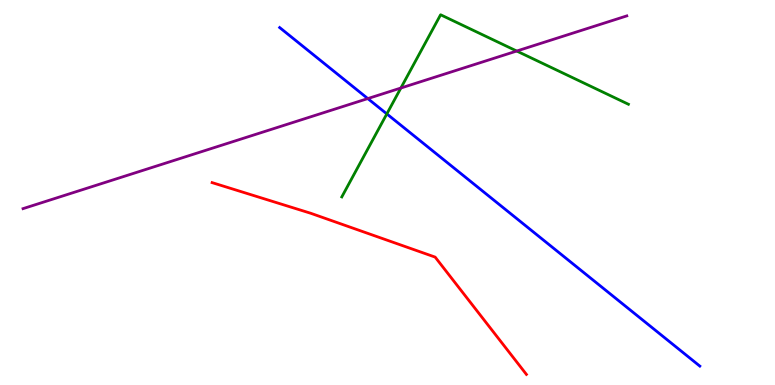[{'lines': ['blue', 'red'], 'intersections': []}, {'lines': ['green', 'red'], 'intersections': []}, {'lines': ['purple', 'red'], 'intersections': []}, {'lines': ['blue', 'green'], 'intersections': [{'x': 4.99, 'y': 7.04}]}, {'lines': ['blue', 'purple'], 'intersections': [{'x': 4.75, 'y': 7.44}]}, {'lines': ['green', 'purple'], 'intersections': [{'x': 5.17, 'y': 7.71}, {'x': 6.67, 'y': 8.67}]}]